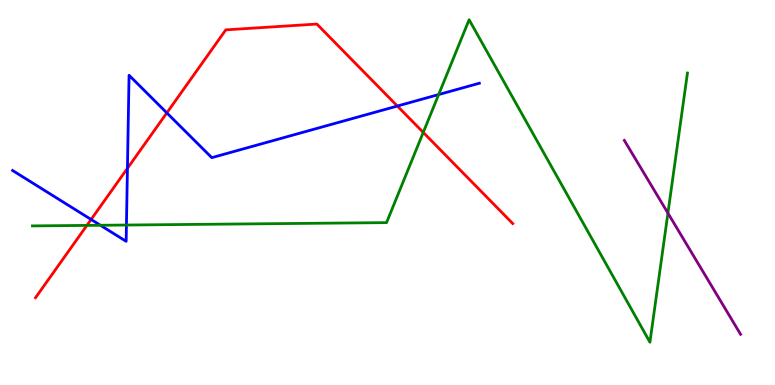[{'lines': ['blue', 'red'], 'intersections': [{'x': 1.18, 'y': 4.3}, {'x': 1.64, 'y': 5.63}, {'x': 2.15, 'y': 7.07}, {'x': 5.13, 'y': 7.25}]}, {'lines': ['green', 'red'], 'intersections': [{'x': 1.12, 'y': 4.15}, {'x': 5.46, 'y': 6.56}]}, {'lines': ['purple', 'red'], 'intersections': []}, {'lines': ['blue', 'green'], 'intersections': [{'x': 1.3, 'y': 4.15}, {'x': 1.63, 'y': 4.15}, {'x': 5.66, 'y': 7.54}]}, {'lines': ['blue', 'purple'], 'intersections': []}, {'lines': ['green', 'purple'], 'intersections': [{'x': 8.62, 'y': 4.46}]}]